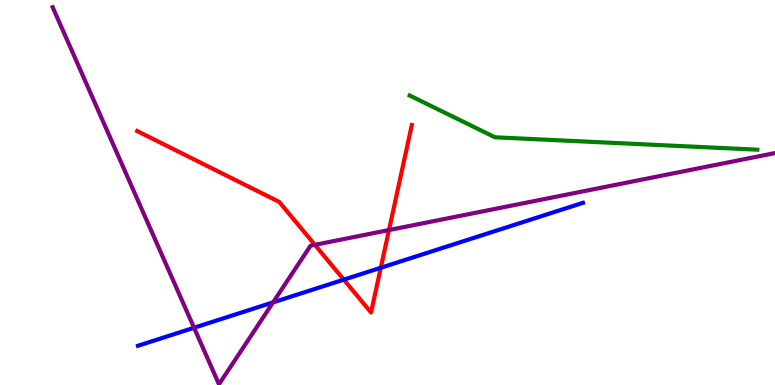[{'lines': ['blue', 'red'], 'intersections': [{'x': 4.44, 'y': 2.74}, {'x': 4.91, 'y': 3.04}]}, {'lines': ['green', 'red'], 'intersections': []}, {'lines': ['purple', 'red'], 'intersections': [{'x': 4.06, 'y': 3.64}, {'x': 5.02, 'y': 4.02}]}, {'lines': ['blue', 'green'], 'intersections': []}, {'lines': ['blue', 'purple'], 'intersections': [{'x': 2.5, 'y': 1.49}, {'x': 3.52, 'y': 2.15}]}, {'lines': ['green', 'purple'], 'intersections': []}]